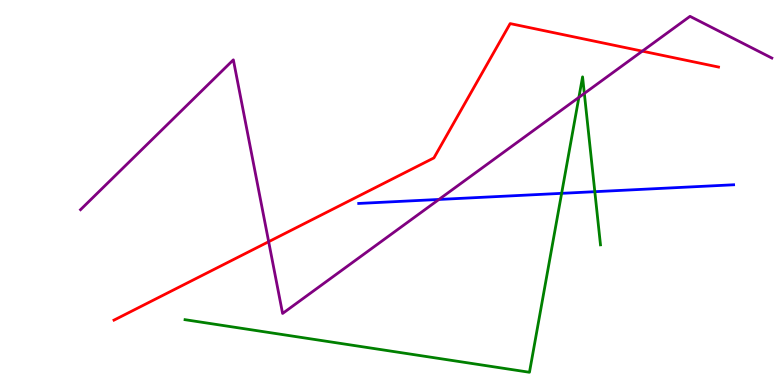[{'lines': ['blue', 'red'], 'intersections': []}, {'lines': ['green', 'red'], 'intersections': []}, {'lines': ['purple', 'red'], 'intersections': [{'x': 3.47, 'y': 3.72}, {'x': 8.29, 'y': 8.67}]}, {'lines': ['blue', 'green'], 'intersections': [{'x': 7.25, 'y': 4.98}, {'x': 7.68, 'y': 5.02}]}, {'lines': ['blue', 'purple'], 'intersections': [{'x': 5.66, 'y': 4.82}]}, {'lines': ['green', 'purple'], 'intersections': [{'x': 7.47, 'y': 7.47}, {'x': 7.54, 'y': 7.57}]}]